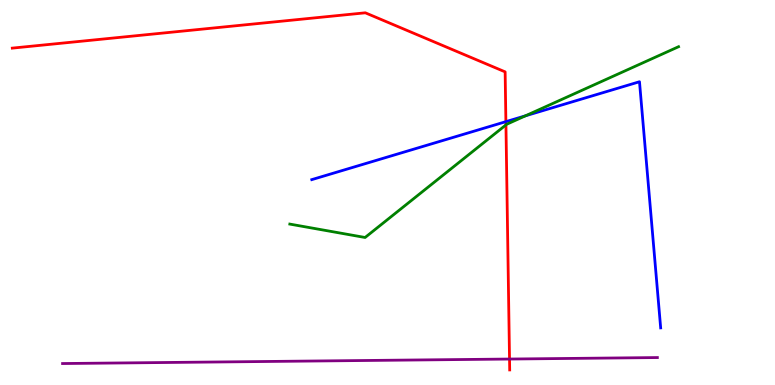[{'lines': ['blue', 'red'], 'intersections': [{'x': 6.53, 'y': 6.84}]}, {'lines': ['green', 'red'], 'intersections': [{'x': 6.53, 'y': 6.76}]}, {'lines': ['purple', 'red'], 'intersections': [{'x': 6.57, 'y': 0.674}]}, {'lines': ['blue', 'green'], 'intersections': [{'x': 6.78, 'y': 6.99}]}, {'lines': ['blue', 'purple'], 'intersections': []}, {'lines': ['green', 'purple'], 'intersections': []}]